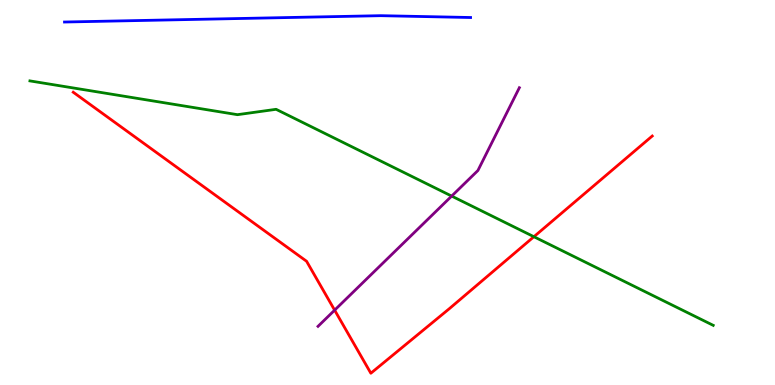[{'lines': ['blue', 'red'], 'intersections': []}, {'lines': ['green', 'red'], 'intersections': [{'x': 6.89, 'y': 3.85}]}, {'lines': ['purple', 'red'], 'intersections': [{'x': 4.32, 'y': 1.94}]}, {'lines': ['blue', 'green'], 'intersections': []}, {'lines': ['blue', 'purple'], 'intersections': []}, {'lines': ['green', 'purple'], 'intersections': [{'x': 5.83, 'y': 4.91}]}]